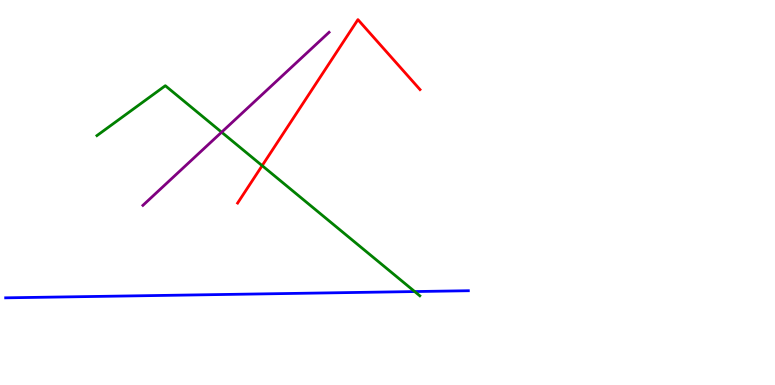[{'lines': ['blue', 'red'], 'intersections': []}, {'lines': ['green', 'red'], 'intersections': [{'x': 3.38, 'y': 5.7}]}, {'lines': ['purple', 'red'], 'intersections': []}, {'lines': ['blue', 'green'], 'intersections': [{'x': 5.35, 'y': 2.43}]}, {'lines': ['blue', 'purple'], 'intersections': []}, {'lines': ['green', 'purple'], 'intersections': [{'x': 2.86, 'y': 6.57}]}]